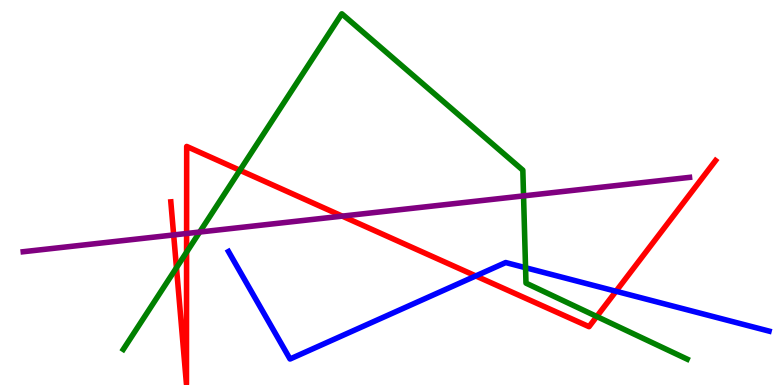[{'lines': ['blue', 'red'], 'intersections': [{'x': 6.14, 'y': 2.83}, {'x': 7.95, 'y': 2.43}]}, {'lines': ['green', 'red'], 'intersections': [{'x': 2.28, 'y': 3.05}, {'x': 2.41, 'y': 3.45}, {'x': 3.1, 'y': 5.58}, {'x': 7.7, 'y': 1.78}]}, {'lines': ['purple', 'red'], 'intersections': [{'x': 2.24, 'y': 3.9}, {'x': 2.41, 'y': 3.94}, {'x': 4.42, 'y': 4.39}]}, {'lines': ['blue', 'green'], 'intersections': [{'x': 6.78, 'y': 3.05}]}, {'lines': ['blue', 'purple'], 'intersections': []}, {'lines': ['green', 'purple'], 'intersections': [{'x': 2.58, 'y': 3.97}, {'x': 6.76, 'y': 4.91}]}]